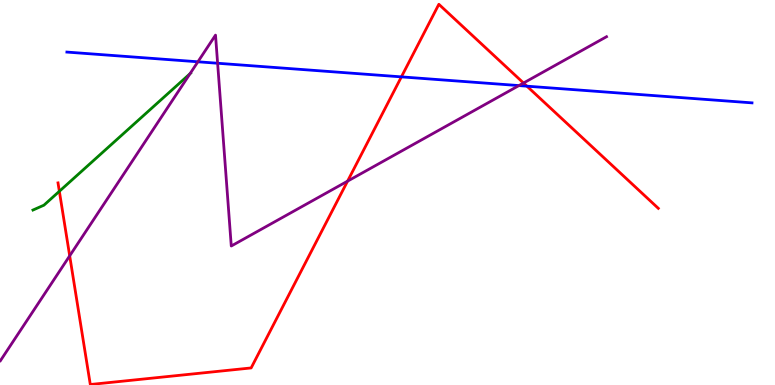[{'lines': ['blue', 'red'], 'intersections': [{'x': 5.18, 'y': 8.0}, {'x': 6.8, 'y': 7.76}]}, {'lines': ['green', 'red'], 'intersections': [{'x': 0.766, 'y': 5.03}]}, {'lines': ['purple', 'red'], 'intersections': [{'x': 0.899, 'y': 3.35}, {'x': 4.48, 'y': 5.29}, {'x': 6.76, 'y': 7.84}]}, {'lines': ['blue', 'green'], 'intersections': []}, {'lines': ['blue', 'purple'], 'intersections': [{'x': 2.55, 'y': 8.4}, {'x': 2.81, 'y': 8.36}, {'x': 6.7, 'y': 7.78}]}, {'lines': ['green', 'purple'], 'intersections': [{'x': 2.45, 'y': 8.09}]}]